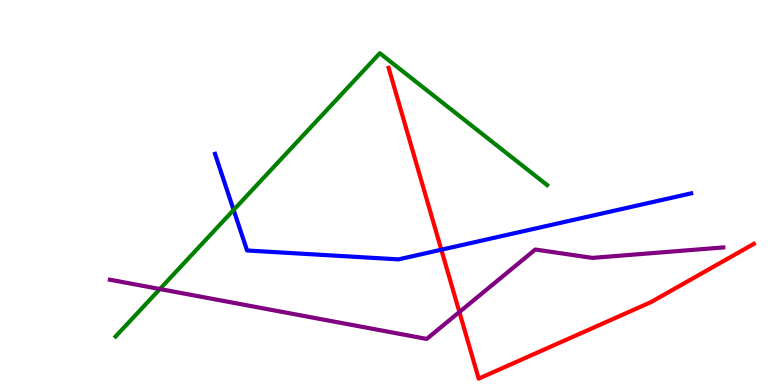[{'lines': ['blue', 'red'], 'intersections': [{'x': 5.69, 'y': 3.51}]}, {'lines': ['green', 'red'], 'intersections': []}, {'lines': ['purple', 'red'], 'intersections': [{'x': 5.93, 'y': 1.9}]}, {'lines': ['blue', 'green'], 'intersections': [{'x': 3.01, 'y': 4.55}]}, {'lines': ['blue', 'purple'], 'intersections': []}, {'lines': ['green', 'purple'], 'intersections': [{'x': 2.06, 'y': 2.49}]}]